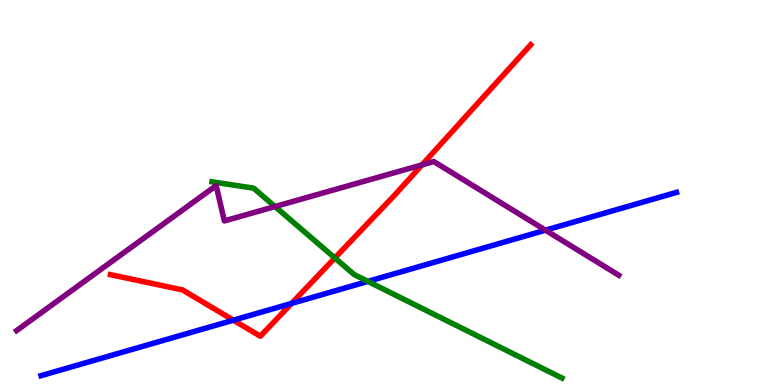[{'lines': ['blue', 'red'], 'intersections': [{'x': 3.01, 'y': 1.68}, {'x': 3.76, 'y': 2.12}]}, {'lines': ['green', 'red'], 'intersections': [{'x': 4.32, 'y': 3.3}]}, {'lines': ['purple', 'red'], 'intersections': [{'x': 5.45, 'y': 5.72}]}, {'lines': ['blue', 'green'], 'intersections': [{'x': 4.75, 'y': 2.69}]}, {'lines': ['blue', 'purple'], 'intersections': [{'x': 7.04, 'y': 4.02}]}, {'lines': ['green', 'purple'], 'intersections': [{'x': 3.55, 'y': 4.63}]}]